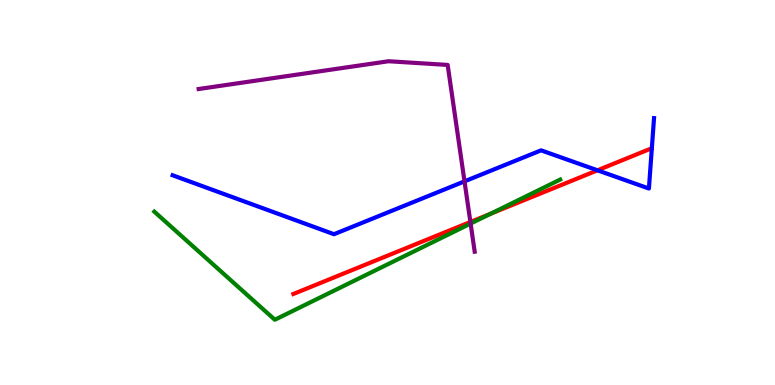[{'lines': ['blue', 'red'], 'intersections': [{'x': 7.71, 'y': 5.58}]}, {'lines': ['green', 'red'], 'intersections': [{'x': 6.33, 'y': 4.45}]}, {'lines': ['purple', 'red'], 'intersections': [{'x': 6.07, 'y': 4.23}]}, {'lines': ['blue', 'green'], 'intersections': []}, {'lines': ['blue', 'purple'], 'intersections': [{'x': 5.99, 'y': 5.29}]}, {'lines': ['green', 'purple'], 'intersections': [{'x': 6.07, 'y': 4.19}]}]